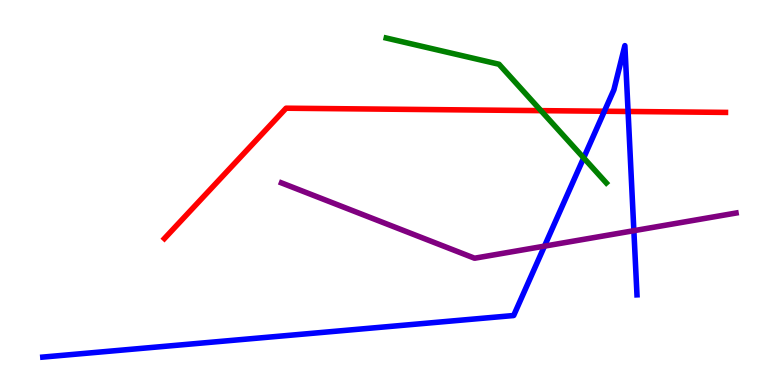[{'lines': ['blue', 'red'], 'intersections': [{'x': 7.8, 'y': 7.11}, {'x': 8.1, 'y': 7.1}]}, {'lines': ['green', 'red'], 'intersections': [{'x': 6.98, 'y': 7.13}]}, {'lines': ['purple', 'red'], 'intersections': []}, {'lines': ['blue', 'green'], 'intersections': [{'x': 7.53, 'y': 5.9}]}, {'lines': ['blue', 'purple'], 'intersections': [{'x': 7.03, 'y': 3.61}, {'x': 8.18, 'y': 4.01}]}, {'lines': ['green', 'purple'], 'intersections': []}]